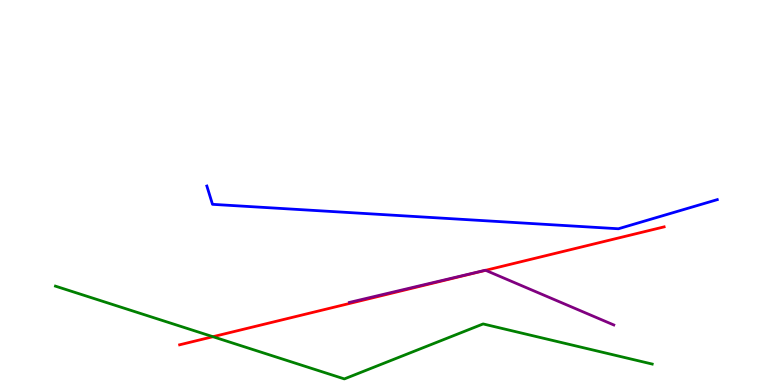[{'lines': ['blue', 'red'], 'intersections': []}, {'lines': ['green', 'red'], 'intersections': [{'x': 2.75, 'y': 1.25}]}, {'lines': ['purple', 'red'], 'intersections': [{'x': 6.27, 'y': 2.98}]}, {'lines': ['blue', 'green'], 'intersections': []}, {'lines': ['blue', 'purple'], 'intersections': []}, {'lines': ['green', 'purple'], 'intersections': []}]